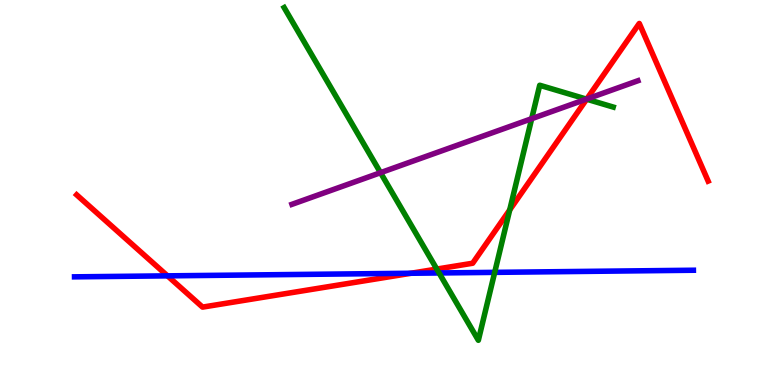[{'lines': ['blue', 'red'], 'intersections': [{'x': 2.16, 'y': 2.84}, {'x': 5.3, 'y': 2.9}]}, {'lines': ['green', 'red'], 'intersections': [{'x': 5.64, 'y': 3.01}, {'x': 6.58, 'y': 4.55}, {'x': 7.57, 'y': 7.42}]}, {'lines': ['purple', 'red'], 'intersections': [{'x': 7.57, 'y': 7.43}]}, {'lines': ['blue', 'green'], 'intersections': [{'x': 5.67, 'y': 2.91}, {'x': 6.38, 'y': 2.93}]}, {'lines': ['blue', 'purple'], 'intersections': []}, {'lines': ['green', 'purple'], 'intersections': [{'x': 4.91, 'y': 5.51}, {'x': 6.86, 'y': 6.92}, {'x': 7.57, 'y': 7.43}]}]